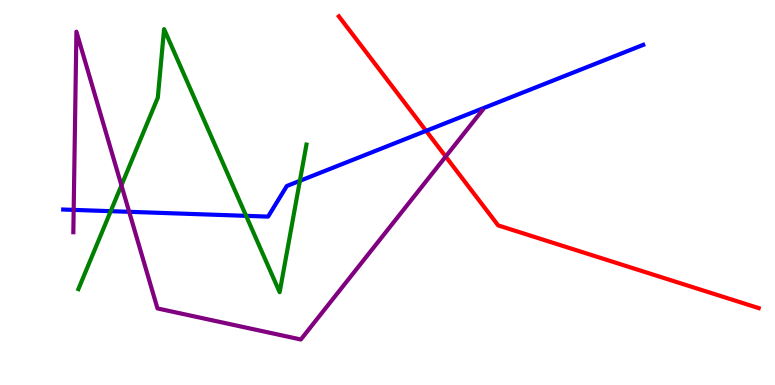[{'lines': ['blue', 'red'], 'intersections': [{'x': 5.5, 'y': 6.6}]}, {'lines': ['green', 'red'], 'intersections': []}, {'lines': ['purple', 'red'], 'intersections': [{'x': 5.75, 'y': 5.93}]}, {'lines': ['blue', 'green'], 'intersections': [{'x': 1.43, 'y': 4.51}, {'x': 3.18, 'y': 4.39}, {'x': 3.87, 'y': 5.3}]}, {'lines': ['blue', 'purple'], 'intersections': [{'x': 0.951, 'y': 4.55}, {'x': 1.67, 'y': 4.5}]}, {'lines': ['green', 'purple'], 'intersections': [{'x': 1.57, 'y': 5.19}]}]